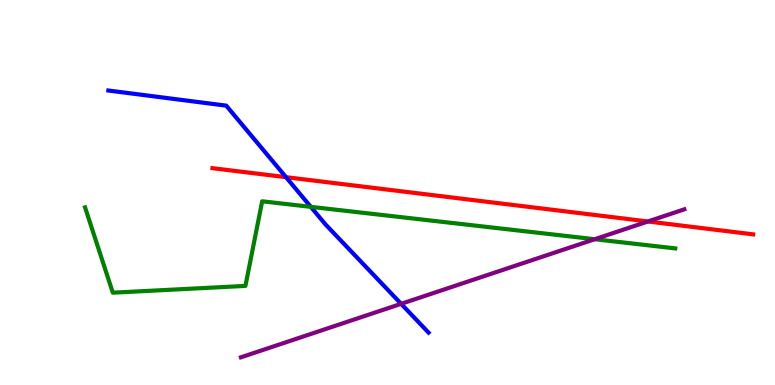[{'lines': ['blue', 'red'], 'intersections': [{'x': 3.69, 'y': 5.4}]}, {'lines': ['green', 'red'], 'intersections': []}, {'lines': ['purple', 'red'], 'intersections': [{'x': 8.36, 'y': 4.25}]}, {'lines': ['blue', 'green'], 'intersections': [{'x': 4.01, 'y': 4.63}]}, {'lines': ['blue', 'purple'], 'intersections': [{'x': 5.18, 'y': 2.11}]}, {'lines': ['green', 'purple'], 'intersections': [{'x': 7.67, 'y': 3.79}]}]